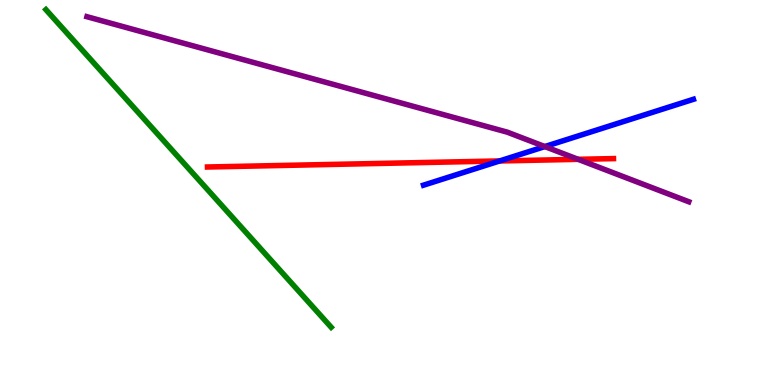[{'lines': ['blue', 'red'], 'intersections': [{'x': 6.45, 'y': 5.82}]}, {'lines': ['green', 'red'], 'intersections': []}, {'lines': ['purple', 'red'], 'intersections': [{'x': 7.46, 'y': 5.86}]}, {'lines': ['blue', 'green'], 'intersections': []}, {'lines': ['blue', 'purple'], 'intersections': [{'x': 7.03, 'y': 6.19}]}, {'lines': ['green', 'purple'], 'intersections': []}]